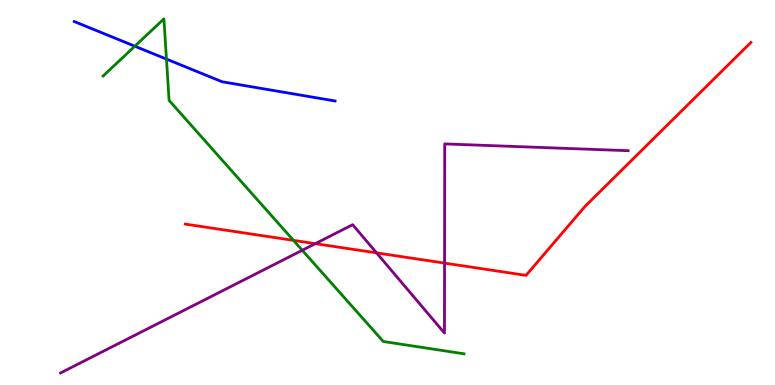[{'lines': ['blue', 'red'], 'intersections': []}, {'lines': ['green', 'red'], 'intersections': [{'x': 3.79, 'y': 3.76}]}, {'lines': ['purple', 'red'], 'intersections': [{'x': 4.07, 'y': 3.67}, {'x': 4.86, 'y': 3.43}, {'x': 5.74, 'y': 3.17}]}, {'lines': ['blue', 'green'], 'intersections': [{'x': 1.74, 'y': 8.8}, {'x': 2.15, 'y': 8.47}]}, {'lines': ['blue', 'purple'], 'intersections': []}, {'lines': ['green', 'purple'], 'intersections': [{'x': 3.9, 'y': 3.5}]}]